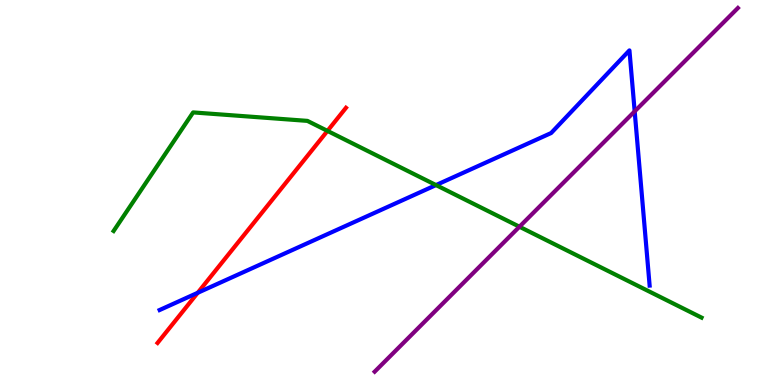[{'lines': ['blue', 'red'], 'intersections': [{'x': 2.55, 'y': 2.39}]}, {'lines': ['green', 'red'], 'intersections': [{'x': 4.23, 'y': 6.6}]}, {'lines': ['purple', 'red'], 'intersections': []}, {'lines': ['blue', 'green'], 'intersections': [{'x': 5.63, 'y': 5.19}]}, {'lines': ['blue', 'purple'], 'intersections': [{'x': 8.19, 'y': 7.11}]}, {'lines': ['green', 'purple'], 'intersections': [{'x': 6.7, 'y': 4.11}]}]